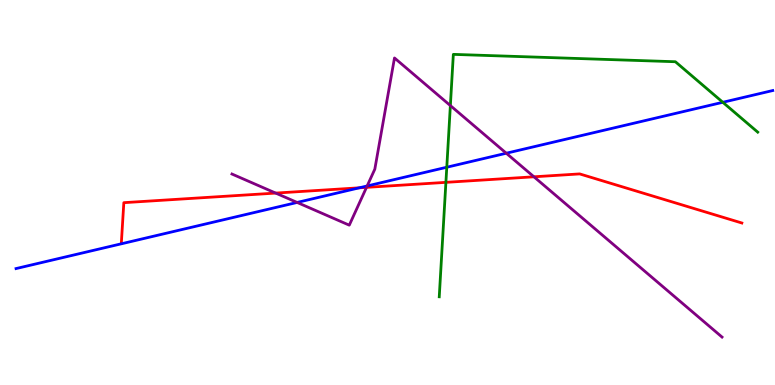[{'lines': ['blue', 'red'], 'intersections': [{'x': 4.64, 'y': 5.12}]}, {'lines': ['green', 'red'], 'intersections': [{'x': 5.75, 'y': 5.26}]}, {'lines': ['purple', 'red'], 'intersections': [{'x': 3.56, 'y': 4.98}, {'x': 4.73, 'y': 5.13}, {'x': 6.89, 'y': 5.41}]}, {'lines': ['blue', 'green'], 'intersections': [{'x': 5.76, 'y': 5.66}, {'x': 9.33, 'y': 7.34}]}, {'lines': ['blue', 'purple'], 'intersections': [{'x': 3.83, 'y': 4.74}, {'x': 4.74, 'y': 5.17}, {'x': 6.53, 'y': 6.02}]}, {'lines': ['green', 'purple'], 'intersections': [{'x': 5.81, 'y': 7.26}]}]